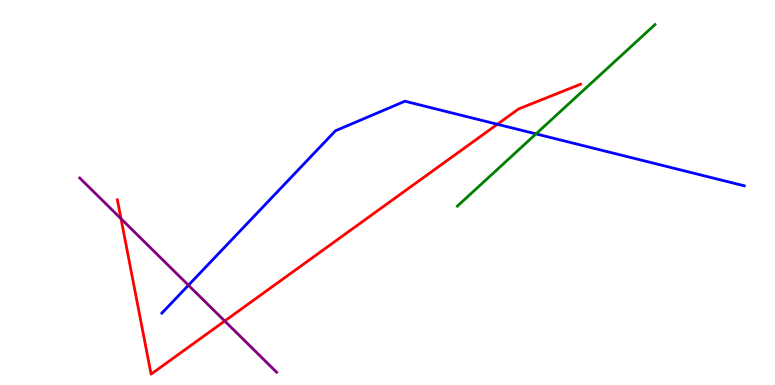[{'lines': ['blue', 'red'], 'intersections': [{'x': 6.42, 'y': 6.77}]}, {'lines': ['green', 'red'], 'intersections': []}, {'lines': ['purple', 'red'], 'intersections': [{'x': 1.56, 'y': 4.32}, {'x': 2.9, 'y': 1.66}]}, {'lines': ['blue', 'green'], 'intersections': [{'x': 6.92, 'y': 6.52}]}, {'lines': ['blue', 'purple'], 'intersections': [{'x': 2.43, 'y': 2.59}]}, {'lines': ['green', 'purple'], 'intersections': []}]